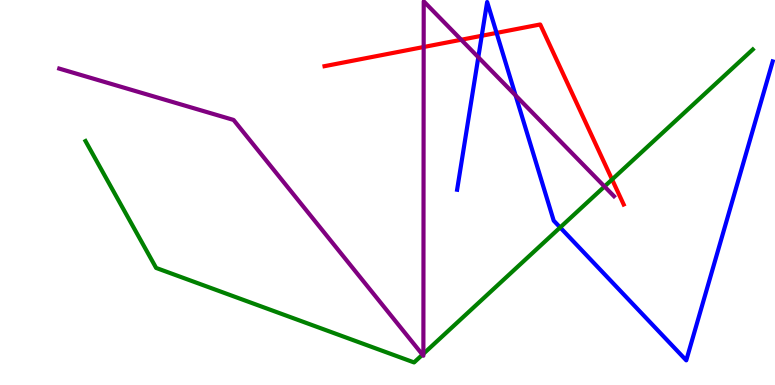[{'lines': ['blue', 'red'], 'intersections': [{'x': 6.22, 'y': 9.07}, {'x': 6.41, 'y': 9.15}]}, {'lines': ['green', 'red'], 'intersections': [{'x': 7.9, 'y': 5.34}]}, {'lines': ['purple', 'red'], 'intersections': [{'x': 5.47, 'y': 8.78}, {'x': 5.95, 'y': 8.97}]}, {'lines': ['blue', 'green'], 'intersections': [{'x': 7.23, 'y': 4.09}]}, {'lines': ['blue', 'purple'], 'intersections': [{'x': 6.17, 'y': 8.51}, {'x': 6.65, 'y': 7.52}]}, {'lines': ['green', 'purple'], 'intersections': [{'x': 5.45, 'y': 0.788}, {'x': 5.46, 'y': 0.81}, {'x': 7.8, 'y': 5.16}]}]